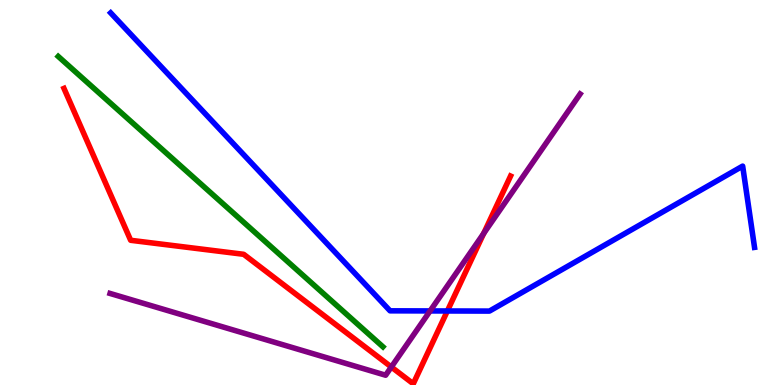[{'lines': ['blue', 'red'], 'intersections': [{'x': 5.77, 'y': 1.92}]}, {'lines': ['green', 'red'], 'intersections': []}, {'lines': ['purple', 'red'], 'intersections': [{'x': 5.05, 'y': 0.468}, {'x': 6.24, 'y': 3.94}]}, {'lines': ['blue', 'green'], 'intersections': []}, {'lines': ['blue', 'purple'], 'intersections': [{'x': 5.55, 'y': 1.92}]}, {'lines': ['green', 'purple'], 'intersections': []}]